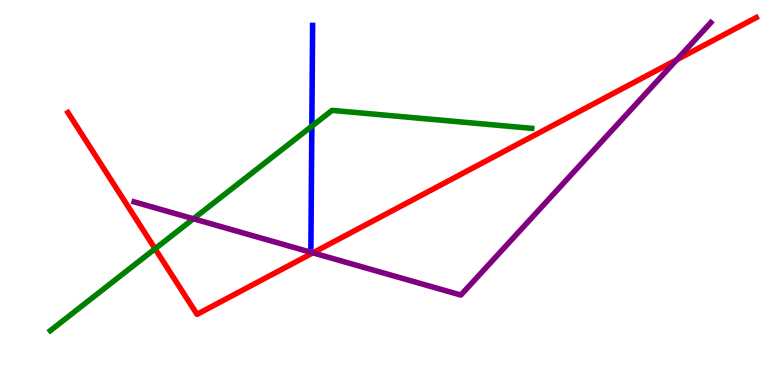[{'lines': ['blue', 'red'], 'intersections': []}, {'lines': ['green', 'red'], 'intersections': [{'x': 2.0, 'y': 3.54}]}, {'lines': ['purple', 'red'], 'intersections': [{'x': 4.04, 'y': 3.43}, {'x': 8.73, 'y': 8.45}]}, {'lines': ['blue', 'green'], 'intersections': [{'x': 4.02, 'y': 6.72}]}, {'lines': ['blue', 'purple'], 'intersections': []}, {'lines': ['green', 'purple'], 'intersections': [{'x': 2.5, 'y': 4.32}]}]